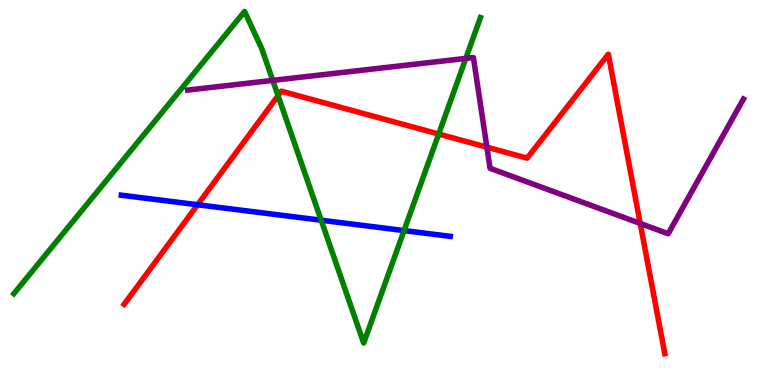[{'lines': ['blue', 'red'], 'intersections': [{'x': 2.55, 'y': 4.68}]}, {'lines': ['green', 'red'], 'intersections': [{'x': 3.59, 'y': 7.51}, {'x': 5.66, 'y': 6.52}]}, {'lines': ['purple', 'red'], 'intersections': [{'x': 6.28, 'y': 6.18}, {'x': 8.26, 'y': 4.2}]}, {'lines': ['blue', 'green'], 'intersections': [{'x': 4.14, 'y': 4.28}, {'x': 5.21, 'y': 4.01}]}, {'lines': ['blue', 'purple'], 'intersections': []}, {'lines': ['green', 'purple'], 'intersections': [{'x': 3.52, 'y': 7.91}, {'x': 6.01, 'y': 8.48}]}]